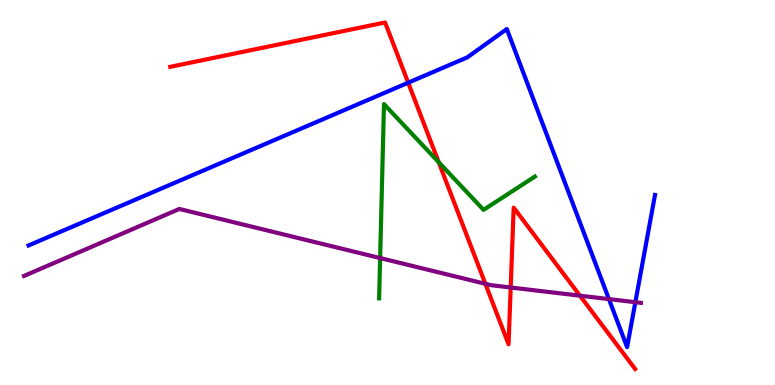[{'lines': ['blue', 'red'], 'intersections': [{'x': 5.27, 'y': 7.85}]}, {'lines': ['green', 'red'], 'intersections': [{'x': 5.66, 'y': 5.79}]}, {'lines': ['purple', 'red'], 'intersections': [{'x': 6.26, 'y': 2.63}, {'x': 6.59, 'y': 2.53}, {'x': 7.48, 'y': 2.32}]}, {'lines': ['blue', 'green'], 'intersections': []}, {'lines': ['blue', 'purple'], 'intersections': [{'x': 7.86, 'y': 2.23}, {'x': 8.2, 'y': 2.15}]}, {'lines': ['green', 'purple'], 'intersections': [{'x': 4.9, 'y': 3.3}]}]